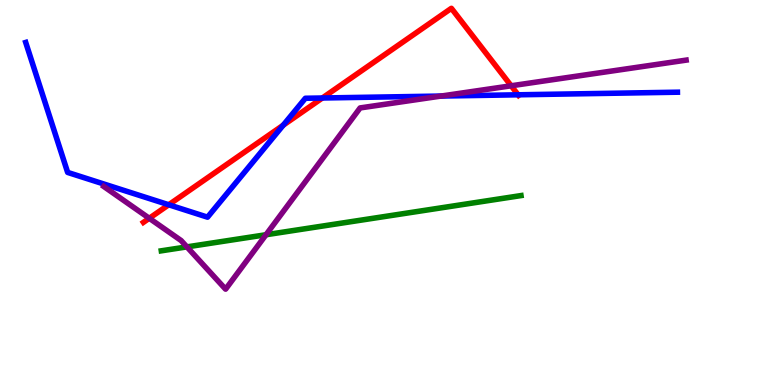[{'lines': ['blue', 'red'], 'intersections': [{'x': 2.18, 'y': 4.68}, {'x': 3.65, 'y': 6.75}, {'x': 4.16, 'y': 7.45}, {'x': 6.69, 'y': 7.54}]}, {'lines': ['green', 'red'], 'intersections': []}, {'lines': ['purple', 'red'], 'intersections': [{'x': 1.93, 'y': 4.33}, {'x': 6.6, 'y': 7.77}]}, {'lines': ['blue', 'green'], 'intersections': []}, {'lines': ['blue', 'purple'], 'intersections': [{'x': 5.69, 'y': 7.51}]}, {'lines': ['green', 'purple'], 'intersections': [{'x': 2.41, 'y': 3.59}, {'x': 3.43, 'y': 3.9}]}]